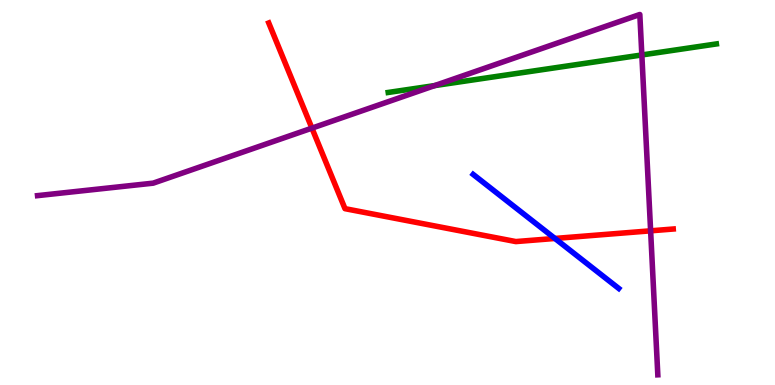[{'lines': ['blue', 'red'], 'intersections': [{'x': 7.16, 'y': 3.81}]}, {'lines': ['green', 'red'], 'intersections': []}, {'lines': ['purple', 'red'], 'intersections': [{'x': 4.02, 'y': 6.67}, {'x': 8.4, 'y': 4.0}]}, {'lines': ['blue', 'green'], 'intersections': []}, {'lines': ['blue', 'purple'], 'intersections': []}, {'lines': ['green', 'purple'], 'intersections': [{'x': 5.61, 'y': 7.78}, {'x': 8.28, 'y': 8.57}]}]